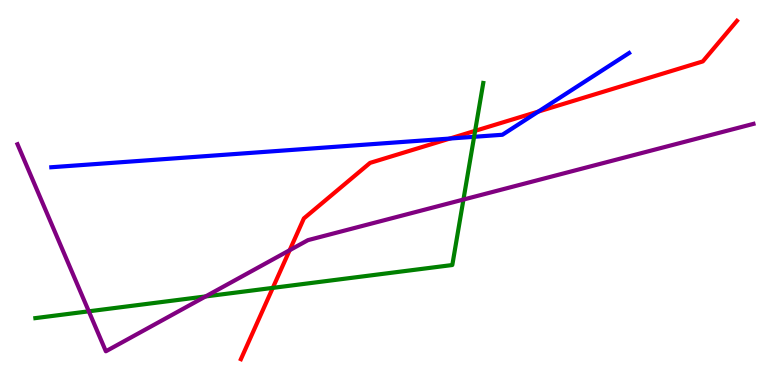[{'lines': ['blue', 'red'], 'intersections': [{'x': 5.81, 'y': 6.4}, {'x': 6.95, 'y': 7.1}]}, {'lines': ['green', 'red'], 'intersections': [{'x': 3.52, 'y': 2.52}, {'x': 6.13, 'y': 6.6}]}, {'lines': ['purple', 'red'], 'intersections': [{'x': 3.74, 'y': 3.5}]}, {'lines': ['blue', 'green'], 'intersections': [{'x': 6.12, 'y': 6.45}]}, {'lines': ['blue', 'purple'], 'intersections': []}, {'lines': ['green', 'purple'], 'intersections': [{'x': 1.15, 'y': 1.91}, {'x': 2.65, 'y': 2.3}, {'x': 5.98, 'y': 4.82}]}]